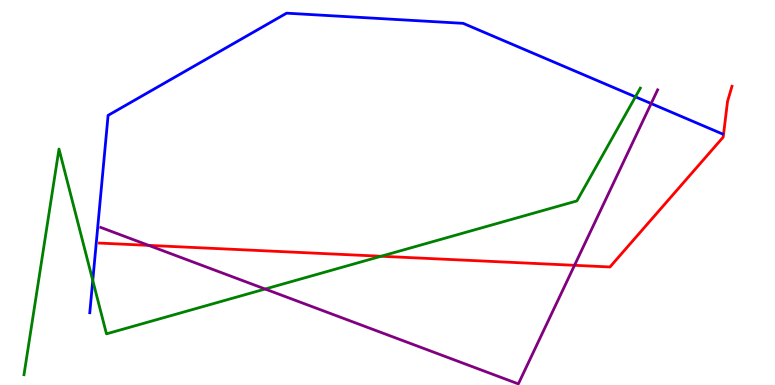[{'lines': ['blue', 'red'], 'intersections': []}, {'lines': ['green', 'red'], 'intersections': [{'x': 4.92, 'y': 3.34}]}, {'lines': ['purple', 'red'], 'intersections': [{'x': 1.92, 'y': 3.63}, {'x': 7.41, 'y': 3.11}]}, {'lines': ['blue', 'green'], 'intersections': [{'x': 1.2, 'y': 2.71}, {'x': 8.2, 'y': 7.48}]}, {'lines': ['blue', 'purple'], 'intersections': [{'x': 8.4, 'y': 7.31}]}, {'lines': ['green', 'purple'], 'intersections': [{'x': 3.42, 'y': 2.49}]}]